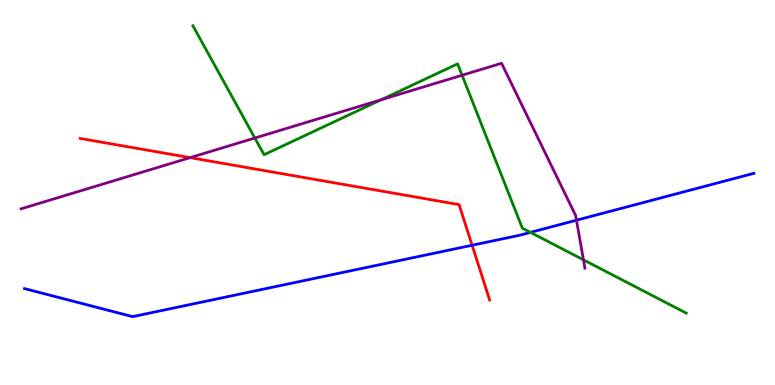[{'lines': ['blue', 'red'], 'intersections': [{'x': 6.09, 'y': 3.63}]}, {'lines': ['green', 'red'], 'intersections': []}, {'lines': ['purple', 'red'], 'intersections': [{'x': 2.45, 'y': 5.91}]}, {'lines': ['blue', 'green'], 'intersections': [{'x': 6.84, 'y': 3.96}]}, {'lines': ['blue', 'purple'], 'intersections': [{'x': 7.44, 'y': 4.28}]}, {'lines': ['green', 'purple'], 'intersections': [{'x': 3.29, 'y': 6.42}, {'x': 4.92, 'y': 7.41}, {'x': 5.96, 'y': 8.05}, {'x': 7.53, 'y': 3.25}]}]